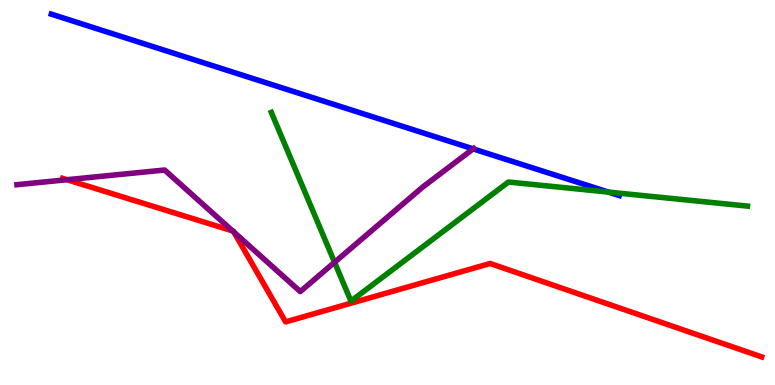[{'lines': ['blue', 'red'], 'intersections': []}, {'lines': ['green', 'red'], 'intersections': []}, {'lines': ['purple', 'red'], 'intersections': [{'x': 0.864, 'y': 5.33}, {'x': 3.0, 'y': 4.0}, {'x': 3.02, 'y': 3.97}]}, {'lines': ['blue', 'green'], 'intersections': [{'x': 7.85, 'y': 5.01}]}, {'lines': ['blue', 'purple'], 'intersections': [{'x': 6.1, 'y': 6.13}]}, {'lines': ['green', 'purple'], 'intersections': [{'x': 4.32, 'y': 3.19}]}]